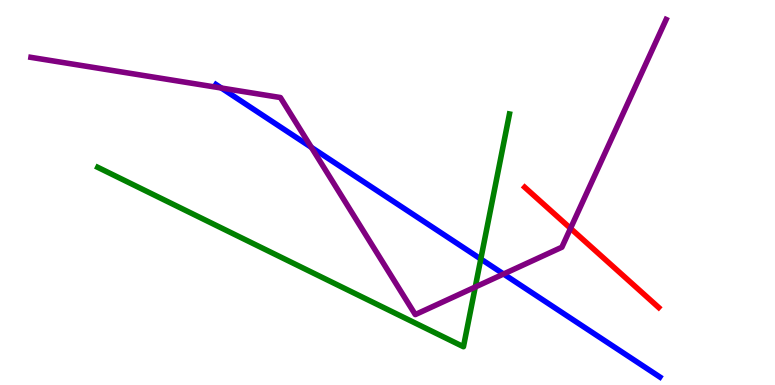[{'lines': ['blue', 'red'], 'intersections': []}, {'lines': ['green', 'red'], 'intersections': []}, {'lines': ['purple', 'red'], 'intersections': [{'x': 7.36, 'y': 4.07}]}, {'lines': ['blue', 'green'], 'intersections': [{'x': 6.2, 'y': 3.27}]}, {'lines': ['blue', 'purple'], 'intersections': [{'x': 2.86, 'y': 7.71}, {'x': 4.02, 'y': 6.17}, {'x': 6.5, 'y': 2.88}]}, {'lines': ['green', 'purple'], 'intersections': [{'x': 6.13, 'y': 2.54}]}]